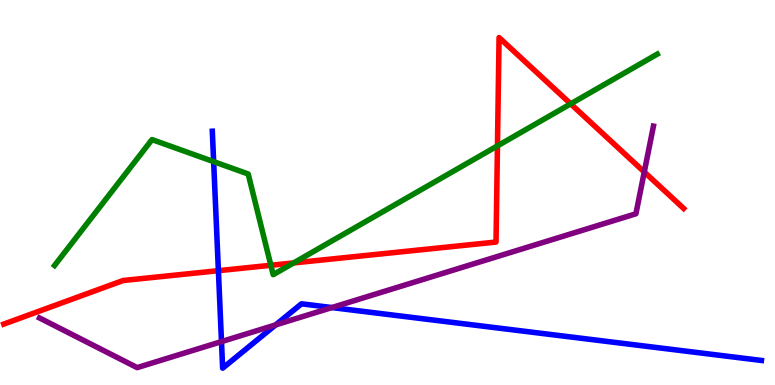[{'lines': ['blue', 'red'], 'intersections': [{'x': 2.82, 'y': 2.97}]}, {'lines': ['green', 'red'], 'intersections': [{'x': 3.49, 'y': 3.11}, {'x': 3.79, 'y': 3.17}, {'x': 6.42, 'y': 6.21}, {'x': 7.36, 'y': 7.3}]}, {'lines': ['purple', 'red'], 'intersections': [{'x': 8.31, 'y': 5.53}]}, {'lines': ['blue', 'green'], 'intersections': [{'x': 2.76, 'y': 5.8}]}, {'lines': ['blue', 'purple'], 'intersections': [{'x': 2.86, 'y': 1.13}, {'x': 3.56, 'y': 1.56}, {'x': 4.28, 'y': 2.01}]}, {'lines': ['green', 'purple'], 'intersections': []}]